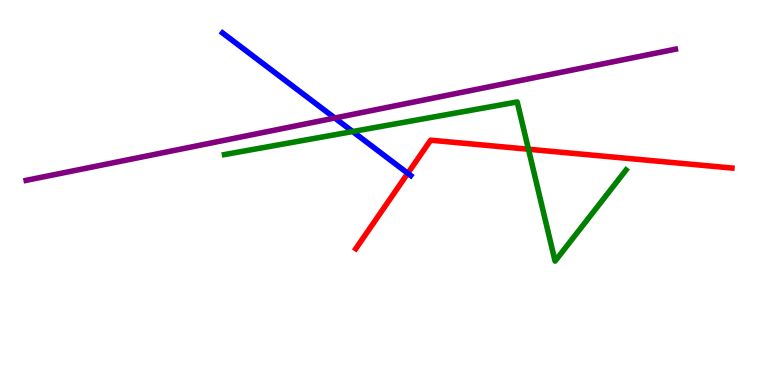[{'lines': ['blue', 'red'], 'intersections': [{'x': 5.26, 'y': 5.5}]}, {'lines': ['green', 'red'], 'intersections': [{'x': 6.82, 'y': 6.12}]}, {'lines': ['purple', 'red'], 'intersections': []}, {'lines': ['blue', 'green'], 'intersections': [{'x': 4.55, 'y': 6.58}]}, {'lines': ['blue', 'purple'], 'intersections': [{'x': 4.32, 'y': 6.93}]}, {'lines': ['green', 'purple'], 'intersections': []}]